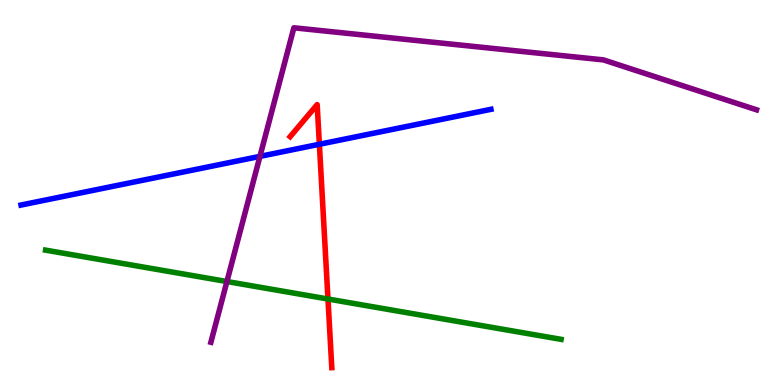[{'lines': ['blue', 'red'], 'intersections': [{'x': 4.12, 'y': 6.25}]}, {'lines': ['green', 'red'], 'intersections': [{'x': 4.23, 'y': 2.23}]}, {'lines': ['purple', 'red'], 'intersections': []}, {'lines': ['blue', 'green'], 'intersections': []}, {'lines': ['blue', 'purple'], 'intersections': [{'x': 3.35, 'y': 5.94}]}, {'lines': ['green', 'purple'], 'intersections': [{'x': 2.93, 'y': 2.69}]}]